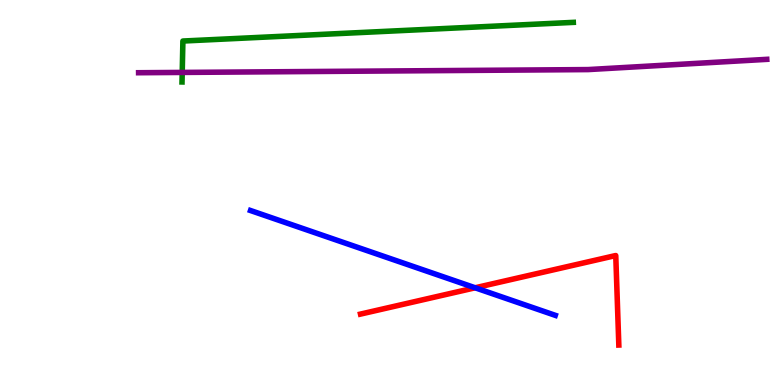[{'lines': ['blue', 'red'], 'intersections': [{'x': 6.13, 'y': 2.53}]}, {'lines': ['green', 'red'], 'intersections': []}, {'lines': ['purple', 'red'], 'intersections': []}, {'lines': ['blue', 'green'], 'intersections': []}, {'lines': ['blue', 'purple'], 'intersections': []}, {'lines': ['green', 'purple'], 'intersections': [{'x': 2.35, 'y': 8.12}]}]